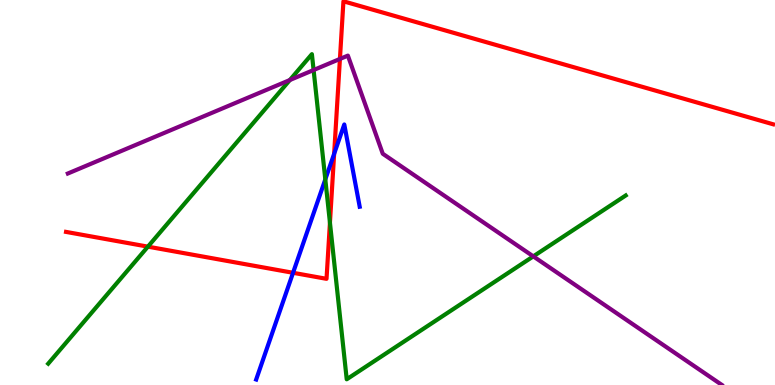[{'lines': ['blue', 'red'], 'intersections': [{'x': 3.78, 'y': 2.91}, {'x': 4.31, 'y': 6.0}]}, {'lines': ['green', 'red'], 'intersections': [{'x': 1.91, 'y': 3.59}, {'x': 4.26, 'y': 4.22}]}, {'lines': ['purple', 'red'], 'intersections': [{'x': 4.39, 'y': 8.47}]}, {'lines': ['blue', 'green'], 'intersections': [{'x': 4.2, 'y': 5.34}]}, {'lines': ['blue', 'purple'], 'intersections': []}, {'lines': ['green', 'purple'], 'intersections': [{'x': 3.74, 'y': 7.92}, {'x': 4.05, 'y': 8.18}, {'x': 6.88, 'y': 3.34}]}]